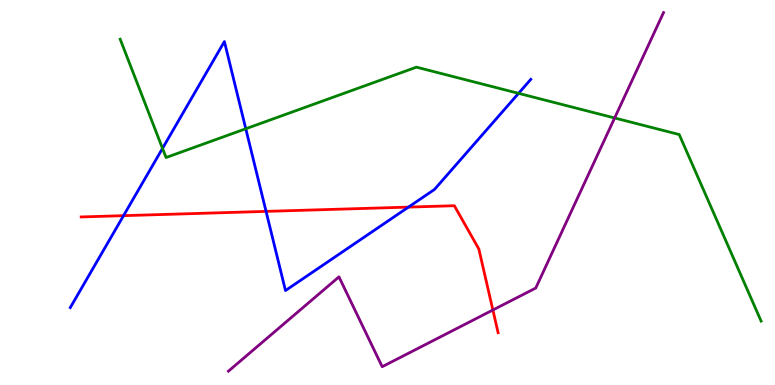[{'lines': ['blue', 'red'], 'intersections': [{'x': 1.59, 'y': 4.4}, {'x': 3.43, 'y': 4.51}, {'x': 5.27, 'y': 4.62}]}, {'lines': ['green', 'red'], 'intersections': []}, {'lines': ['purple', 'red'], 'intersections': [{'x': 6.36, 'y': 1.95}]}, {'lines': ['blue', 'green'], 'intersections': [{'x': 2.1, 'y': 6.15}, {'x': 3.17, 'y': 6.66}, {'x': 6.69, 'y': 7.58}]}, {'lines': ['blue', 'purple'], 'intersections': []}, {'lines': ['green', 'purple'], 'intersections': [{'x': 7.93, 'y': 6.94}]}]